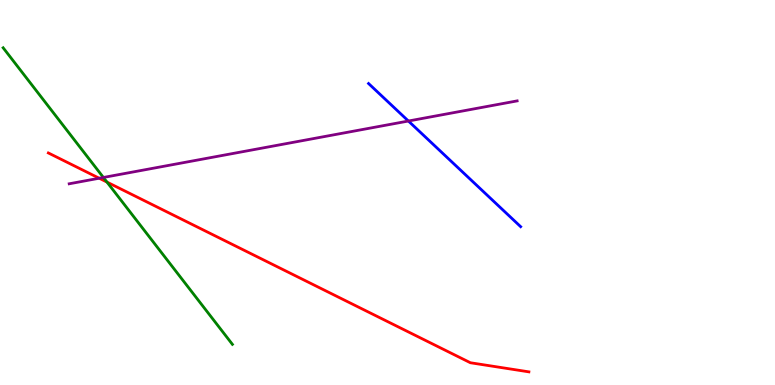[{'lines': ['blue', 'red'], 'intersections': []}, {'lines': ['green', 'red'], 'intersections': [{'x': 1.38, 'y': 5.27}]}, {'lines': ['purple', 'red'], 'intersections': [{'x': 1.28, 'y': 5.37}]}, {'lines': ['blue', 'green'], 'intersections': []}, {'lines': ['blue', 'purple'], 'intersections': [{'x': 5.27, 'y': 6.86}]}, {'lines': ['green', 'purple'], 'intersections': [{'x': 1.33, 'y': 5.39}]}]